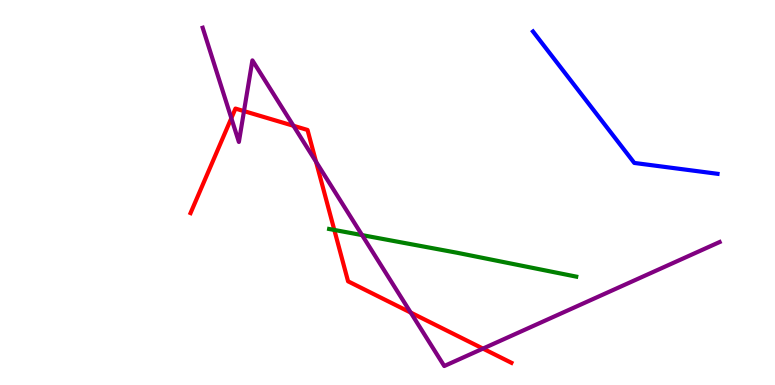[{'lines': ['blue', 'red'], 'intersections': []}, {'lines': ['green', 'red'], 'intersections': [{'x': 4.31, 'y': 4.03}]}, {'lines': ['purple', 'red'], 'intersections': [{'x': 2.98, 'y': 6.93}, {'x': 3.15, 'y': 7.11}, {'x': 3.79, 'y': 6.73}, {'x': 4.08, 'y': 5.8}, {'x': 5.3, 'y': 1.88}, {'x': 6.23, 'y': 0.946}]}, {'lines': ['blue', 'green'], 'intersections': []}, {'lines': ['blue', 'purple'], 'intersections': []}, {'lines': ['green', 'purple'], 'intersections': [{'x': 4.67, 'y': 3.89}]}]